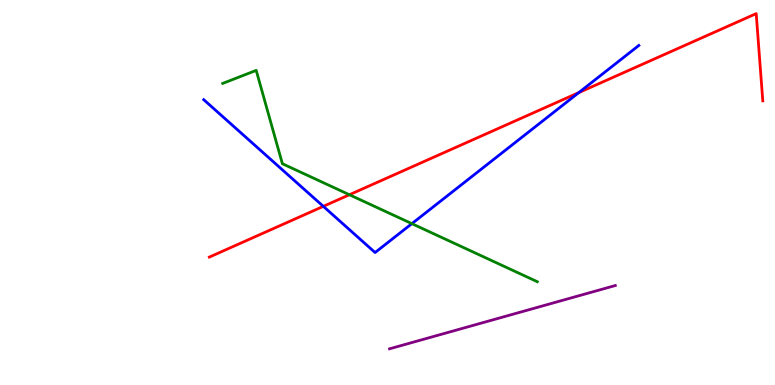[{'lines': ['blue', 'red'], 'intersections': [{'x': 4.17, 'y': 4.64}, {'x': 7.47, 'y': 7.59}]}, {'lines': ['green', 'red'], 'intersections': [{'x': 4.51, 'y': 4.94}]}, {'lines': ['purple', 'red'], 'intersections': []}, {'lines': ['blue', 'green'], 'intersections': [{'x': 5.31, 'y': 4.19}]}, {'lines': ['blue', 'purple'], 'intersections': []}, {'lines': ['green', 'purple'], 'intersections': []}]